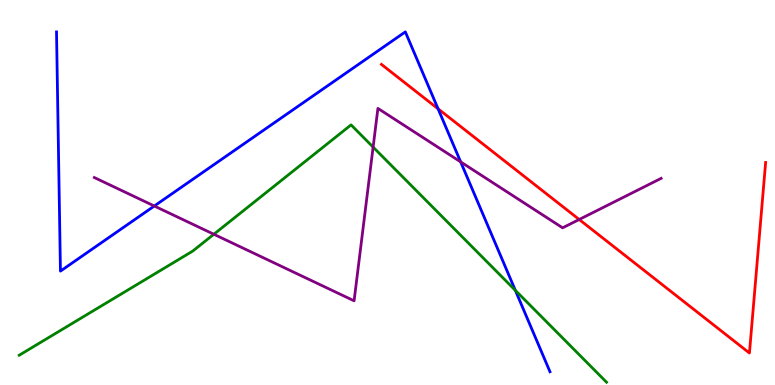[{'lines': ['blue', 'red'], 'intersections': [{'x': 5.65, 'y': 7.17}]}, {'lines': ['green', 'red'], 'intersections': []}, {'lines': ['purple', 'red'], 'intersections': [{'x': 7.47, 'y': 4.3}]}, {'lines': ['blue', 'green'], 'intersections': [{'x': 6.65, 'y': 2.46}]}, {'lines': ['blue', 'purple'], 'intersections': [{'x': 1.99, 'y': 4.65}, {'x': 5.94, 'y': 5.79}]}, {'lines': ['green', 'purple'], 'intersections': [{'x': 2.76, 'y': 3.92}, {'x': 4.81, 'y': 6.18}]}]